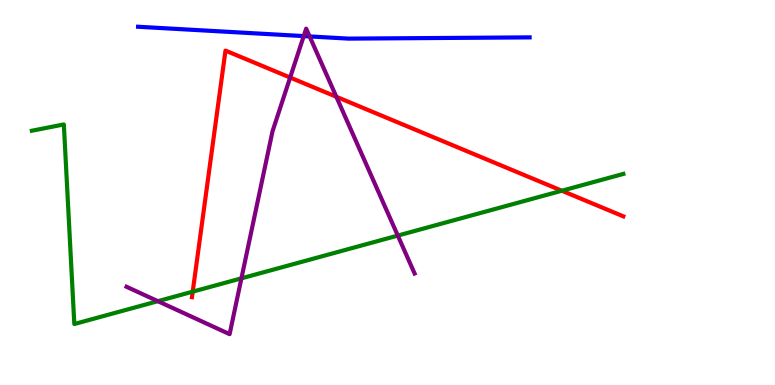[{'lines': ['blue', 'red'], 'intersections': []}, {'lines': ['green', 'red'], 'intersections': [{'x': 2.49, 'y': 2.42}, {'x': 7.25, 'y': 5.05}]}, {'lines': ['purple', 'red'], 'intersections': [{'x': 3.74, 'y': 7.99}, {'x': 4.34, 'y': 7.49}]}, {'lines': ['blue', 'green'], 'intersections': []}, {'lines': ['blue', 'purple'], 'intersections': [{'x': 3.92, 'y': 9.06}, {'x': 4.0, 'y': 9.05}]}, {'lines': ['green', 'purple'], 'intersections': [{'x': 2.04, 'y': 2.18}, {'x': 3.12, 'y': 2.77}, {'x': 5.13, 'y': 3.88}]}]